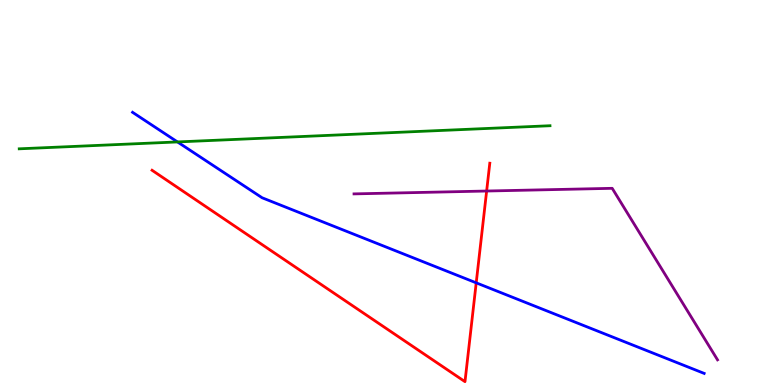[{'lines': ['blue', 'red'], 'intersections': [{'x': 6.14, 'y': 2.65}]}, {'lines': ['green', 'red'], 'intersections': []}, {'lines': ['purple', 'red'], 'intersections': [{'x': 6.28, 'y': 5.04}]}, {'lines': ['blue', 'green'], 'intersections': [{'x': 2.29, 'y': 6.31}]}, {'lines': ['blue', 'purple'], 'intersections': []}, {'lines': ['green', 'purple'], 'intersections': []}]